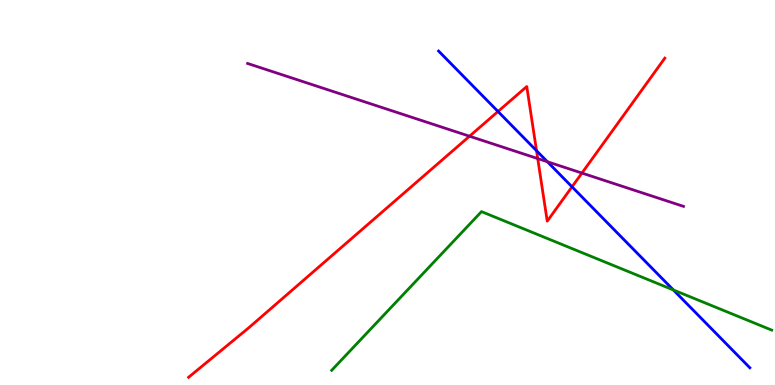[{'lines': ['blue', 'red'], 'intersections': [{'x': 6.43, 'y': 7.1}, {'x': 6.92, 'y': 6.09}, {'x': 7.38, 'y': 5.15}]}, {'lines': ['green', 'red'], 'intersections': []}, {'lines': ['purple', 'red'], 'intersections': [{'x': 6.06, 'y': 6.46}, {'x': 6.94, 'y': 5.88}, {'x': 7.51, 'y': 5.5}]}, {'lines': ['blue', 'green'], 'intersections': [{'x': 8.69, 'y': 2.47}]}, {'lines': ['blue', 'purple'], 'intersections': [{'x': 7.06, 'y': 5.8}]}, {'lines': ['green', 'purple'], 'intersections': []}]